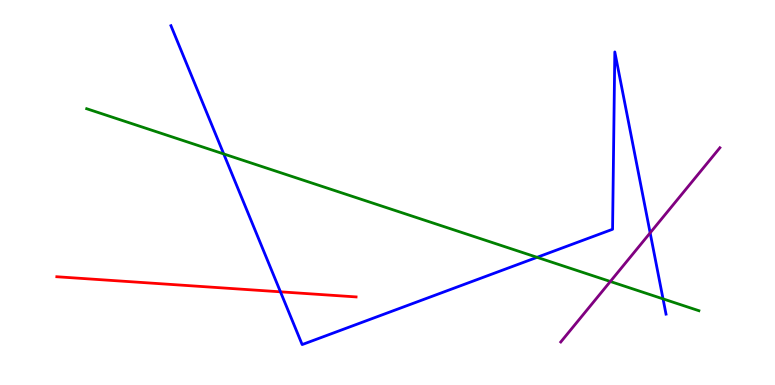[{'lines': ['blue', 'red'], 'intersections': [{'x': 3.62, 'y': 2.42}]}, {'lines': ['green', 'red'], 'intersections': []}, {'lines': ['purple', 'red'], 'intersections': []}, {'lines': ['blue', 'green'], 'intersections': [{'x': 2.89, 'y': 6.0}, {'x': 6.93, 'y': 3.32}, {'x': 8.56, 'y': 2.24}]}, {'lines': ['blue', 'purple'], 'intersections': [{'x': 8.39, 'y': 3.95}]}, {'lines': ['green', 'purple'], 'intersections': [{'x': 7.88, 'y': 2.69}]}]